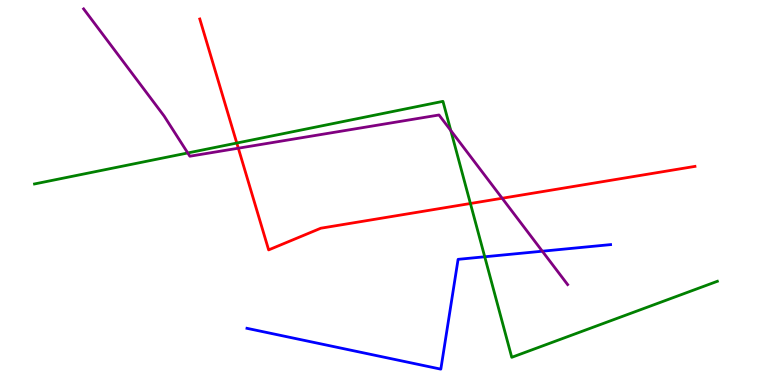[{'lines': ['blue', 'red'], 'intersections': []}, {'lines': ['green', 'red'], 'intersections': [{'x': 3.06, 'y': 6.28}, {'x': 6.07, 'y': 4.71}]}, {'lines': ['purple', 'red'], 'intersections': [{'x': 3.08, 'y': 6.15}, {'x': 6.48, 'y': 4.85}]}, {'lines': ['blue', 'green'], 'intersections': [{'x': 6.25, 'y': 3.33}]}, {'lines': ['blue', 'purple'], 'intersections': [{'x': 7.0, 'y': 3.48}]}, {'lines': ['green', 'purple'], 'intersections': [{'x': 2.42, 'y': 6.03}, {'x': 5.82, 'y': 6.61}]}]